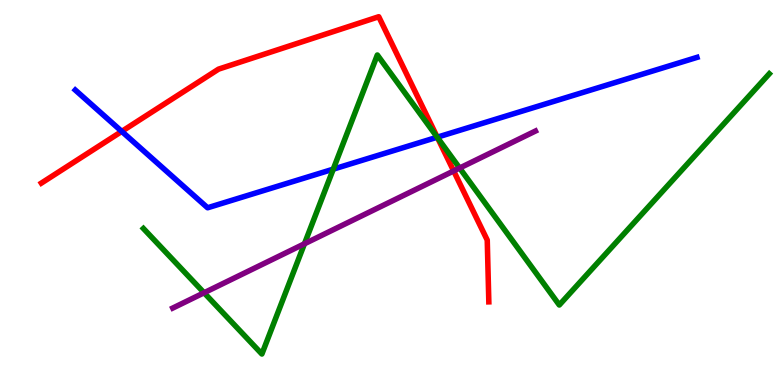[{'lines': ['blue', 'red'], 'intersections': [{'x': 1.57, 'y': 6.59}, {'x': 5.64, 'y': 6.44}]}, {'lines': ['green', 'red'], 'intersections': [{'x': 5.64, 'y': 6.43}]}, {'lines': ['purple', 'red'], 'intersections': [{'x': 5.85, 'y': 5.56}]}, {'lines': ['blue', 'green'], 'intersections': [{'x': 4.3, 'y': 5.61}, {'x': 5.64, 'y': 6.44}]}, {'lines': ['blue', 'purple'], 'intersections': []}, {'lines': ['green', 'purple'], 'intersections': [{'x': 2.63, 'y': 2.4}, {'x': 3.93, 'y': 3.67}, {'x': 5.93, 'y': 5.64}]}]